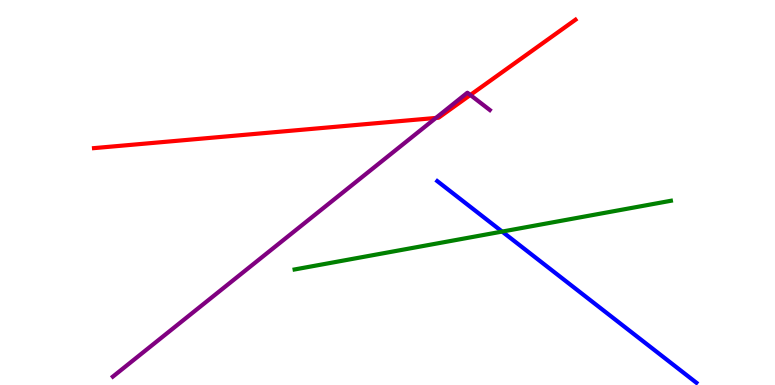[{'lines': ['blue', 'red'], 'intersections': []}, {'lines': ['green', 'red'], 'intersections': []}, {'lines': ['purple', 'red'], 'intersections': [{'x': 5.62, 'y': 6.94}, {'x': 6.07, 'y': 7.53}]}, {'lines': ['blue', 'green'], 'intersections': [{'x': 6.48, 'y': 3.98}]}, {'lines': ['blue', 'purple'], 'intersections': []}, {'lines': ['green', 'purple'], 'intersections': []}]